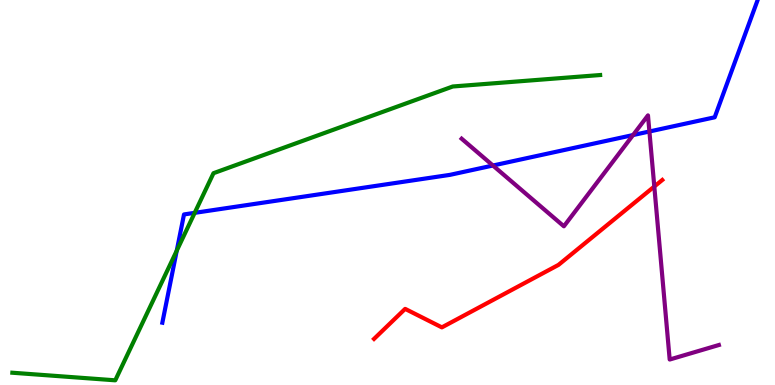[{'lines': ['blue', 'red'], 'intersections': []}, {'lines': ['green', 'red'], 'intersections': []}, {'lines': ['purple', 'red'], 'intersections': [{'x': 8.44, 'y': 5.16}]}, {'lines': ['blue', 'green'], 'intersections': [{'x': 2.28, 'y': 3.49}, {'x': 2.51, 'y': 4.47}]}, {'lines': ['blue', 'purple'], 'intersections': [{'x': 6.36, 'y': 5.7}, {'x': 8.17, 'y': 6.49}, {'x': 8.38, 'y': 6.58}]}, {'lines': ['green', 'purple'], 'intersections': []}]